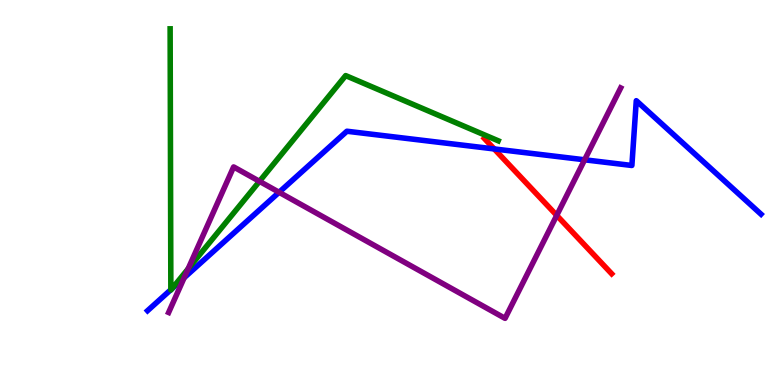[{'lines': ['blue', 'red'], 'intersections': [{'x': 6.38, 'y': 6.13}]}, {'lines': ['green', 'red'], 'intersections': []}, {'lines': ['purple', 'red'], 'intersections': [{'x': 7.18, 'y': 4.41}]}, {'lines': ['blue', 'green'], 'intersections': [{'x': 2.2, 'y': 2.47}, {'x': 2.22, 'y': 2.5}]}, {'lines': ['blue', 'purple'], 'intersections': [{'x': 2.38, 'y': 2.79}, {'x': 3.6, 'y': 5.01}, {'x': 7.54, 'y': 5.85}]}, {'lines': ['green', 'purple'], 'intersections': [{'x': 2.43, 'y': 3.02}, {'x': 3.35, 'y': 5.29}]}]